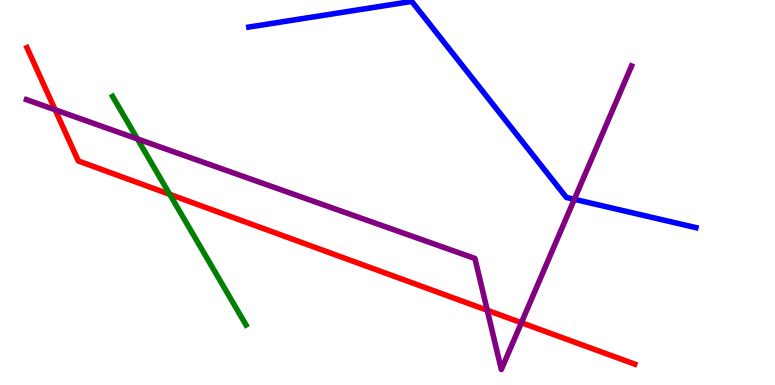[{'lines': ['blue', 'red'], 'intersections': []}, {'lines': ['green', 'red'], 'intersections': [{'x': 2.19, 'y': 4.95}]}, {'lines': ['purple', 'red'], 'intersections': [{'x': 0.711, 'y': 7.15}, {'x': 6.29, 'y': 1.94}, {'x': 6.73, 'y': 1.62}]}, {'lines': ['blue', 'green'], 'intersections': []}, {'lines': ['blue', 'purple'], 'intersections': [{'x': 7.41, 'y': 4.82}]}, {'lines': ['green', 'purple'], 'intersections': [{'x': 1.77, 'y': 6.39}]}]